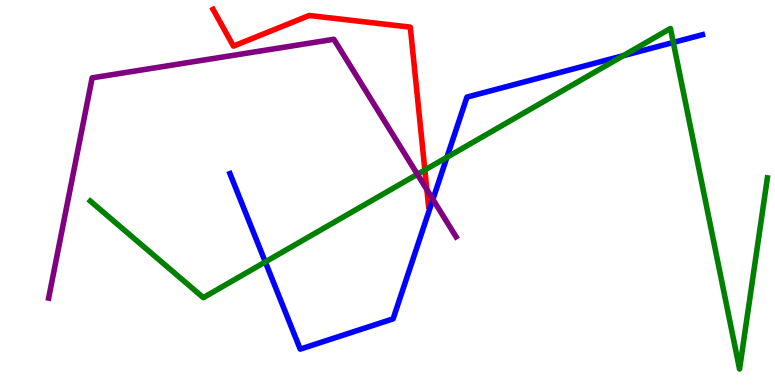[{'lines': ['blue', 'red'], 'intersections': []}, {'lines': ['green', 'red'], 'intersections': [{'x': 5.48, 'y': 5.58}]}, {'lines': ['purple', 'red'], 'intersections': [{'x': 5.51, 'y': 5.08}]}, {'lines': ['blue', 'green'], 'intersections': [{'x': 3.42, 'y': 3.2}, {'x': 5.77, 'y': 5.91}, {'x': 8.04, 'y': 8.55}, {'x': 8.69, 'y': 8.9}]}, {'lines': ['blue', 'purple'], 'intersections': [{'x': 5.59, 'y': 4.82}]}, {'lines': ['green', 'purple'], 'intersections': [{'x': 5.39, 'y': 5.47}]}]